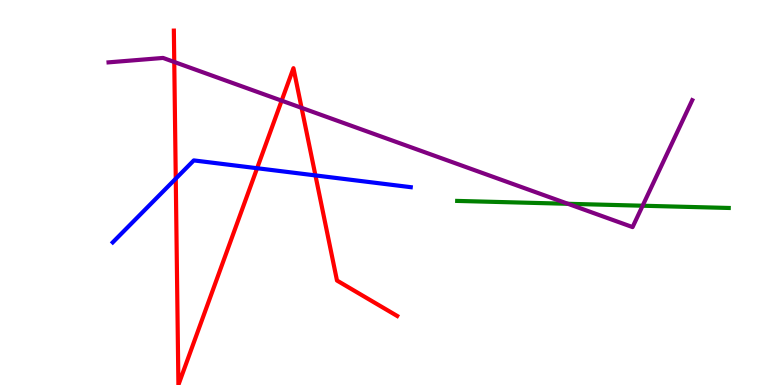[{'lines': ['blue', 'red'], 'intersections': [{'x': 2.27, 'y': 5.36}, {'x': 3.32, 'y': 5.63}, {'x': 4.07, 'y': 5.44}]}, {'lines': ['green', 'red'], 'intersections': []}, {'lines': ['purple', 'red'], 'intersections': [{'x': 2.25, 'y': 8.39}, {'x': 3.63, 'y': 7.39}, {'x': 3.89, 'y': 7.2}]}, {'lines': ['blue', 'green'], 'intersections': []}, {'lines': ['blue', 'purple'], 'intersections': []}, {'lines': ['green', 'purple'], 'intersections': [{'x': 7.33, 'y': 4.71}, {'x': 8.29, 'y': 4.66}]}]